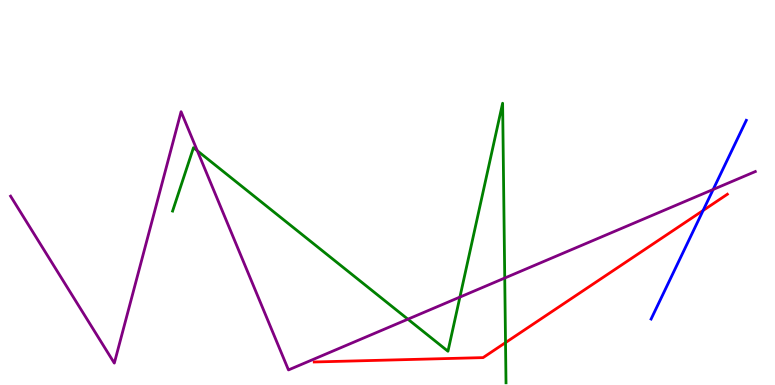[{'lines': ['blue', 'red'], 'intersections': [{'x': 9.07, 'y': 4.53}]}, {'lines': ['green', 'red'], 'intersections': [{'x': 6.52, 'y': 1.1}]}, {'lines': ['purple', 'red'], 'intersections': []}, {'lines': ['blue', 'green'], 'intersections': []}, {'lines': ['blue', 'purple'], 'intersections': [{'x': 9.2, 'y': 5.08}]}, {'lines': ['green', 'purple'], 'intersections': [{'x': 2.55, 'y': 6.09}, {'x': 5.26, 'y': 1.71}, {'x': 5.93, 'y': 2.28}, {'x': 6.51, 'y': 2.78}]}]